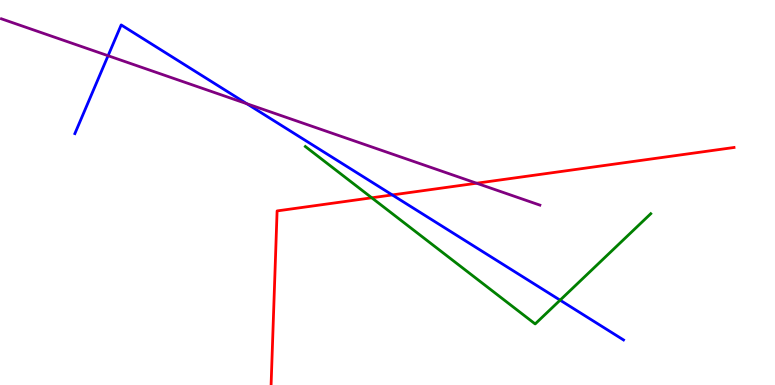[{'lines': ['blue', 'red'], 'intersections': [{'x': 5.06, 'y': 4.94}]}, {'lines': ['green', 'red'], 'intersections': [{'x': 4.8, 'y': 4.86}]}, {'lines': ['purple', 'red'], 'intersections': [{'x': 6.15, 'y': 5.24}]}, {'lines': ['blue', 'green'], 'intersections': [{'x': 7.23, 'y': 2.2}]}, {'lines': ['blue', 'purple'], 'intersections': [{'x': 1.39, 'y': 8.55}, {'x': 3.18, 'y': 7.31}]}, {'lines': ['green', 'purple'], 'intersections': []}]